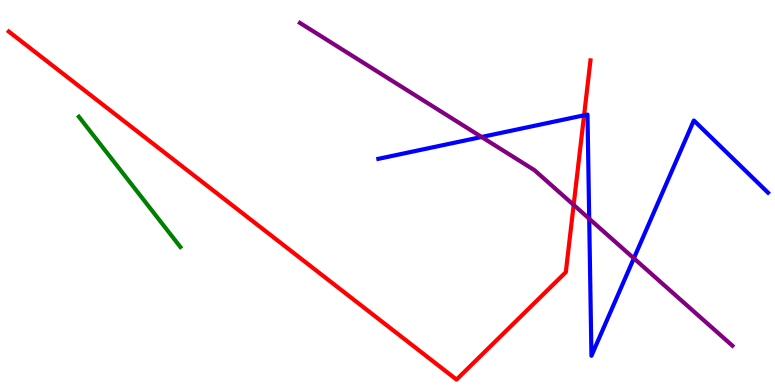[{'lines': ['blue', 'red'], 'intersections': [{'x': 7.54, 'y': 7.01}]}, {'lines': ['green', 'red'], 'intersections': []}, {'lines': ['purple', 'red'], 'intersections': [{'x': 7.4, 'y': 4.68}]}, {'lines': ['blue', 'green'], 'intersections': []}, {'lines': ['blue', 'purple'], 'intersections': [{'x': 6.21, 'y': 6.44}, {'x': 7.6, 'y': 4.32}, {'x': 8.18, 'y': 3.29}]}, {'lines': ['green', 'purple'], 'intersections': []}]